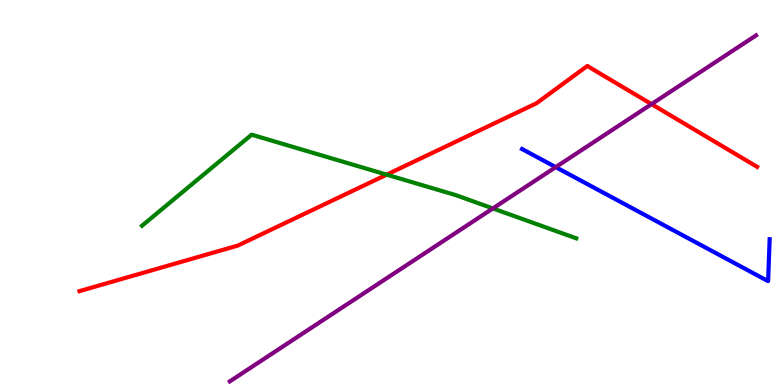[{'lines': ['blue', 'red'], 'intersections': []}, {'lines': ['green', 'red'], 'intersections': [{'x': 4.99, 'y': 5.46}]}, {'lines': ['purple', 'red'], 'intersections': [{'x': 8.41, 'y': 7.3}]}, {'lines': ['blue', 'green'], 'intersections': []}, {'lines': ['blue', 'purple'], 'intersections': [{'x': 7.17, 'y': 5.66}]}, {'lines': ['green', 'purple'], 'intersections': [{'x': 6.36, 'y': 4.59}]}]